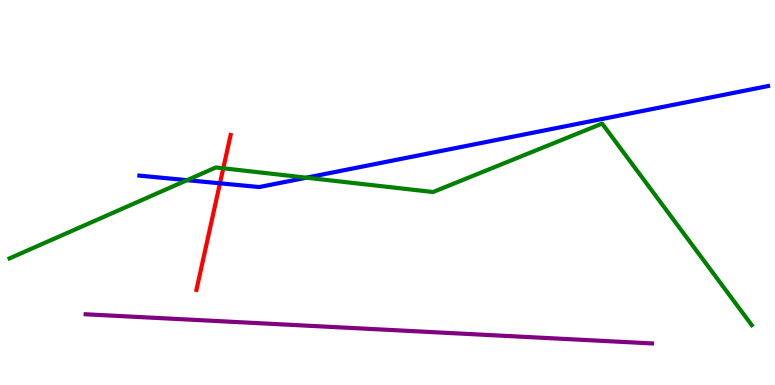[{'lines': ['blue', 'red'], 'intersections': [{'x': 2.84, 'y': 5.24}]}, {'lines': ['green', 'red'], 'intersections': [{'x': 2.88, 'y': 5.63}]}, {'lines': ['purple', 'red'], 'intersections': []}, {'lines': ['blue', 'green'], 'intersections': [{'x': 2.41, 'y': 5.32}, {'x': 3.95, 'y': 5.38}]}, {'lines': ['blue', 'purple'], 'intersections': []}, {'lines': ['green', 'purple'], 'intersections': []}]